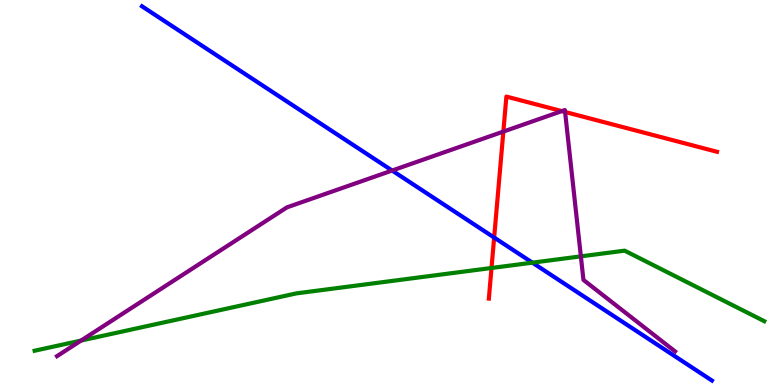[{'lines': ['blue', 'red'], 'intersections': [{'x': 6.38, 'y': 3.83}]}, {'lines': ['green', 'red'], 'intersections': [{'x': 6.34, 'y': 3.04}]}, {'lines': ['purple', 'red'], 'intersections': [{'x': 6.49, 'y': 6.58}, {'x': 7.25, 'y': 7.11}, {'x': 7.29, 'y': 7.09}]}, {'lines': ['blue', 'green'], 'intersections': [{'x': 6.87, 'y': 3.18}]}, {'lines': ['blue', 'purple'], 'intersections': [{'x': 5.06, 'y': 5.57}]}, {'lines': ['green', 'purple'], 'intersections': [{'x': 1.05, 'y': 1.15}, {'x': 7.5, 'y': 3.34}]}]